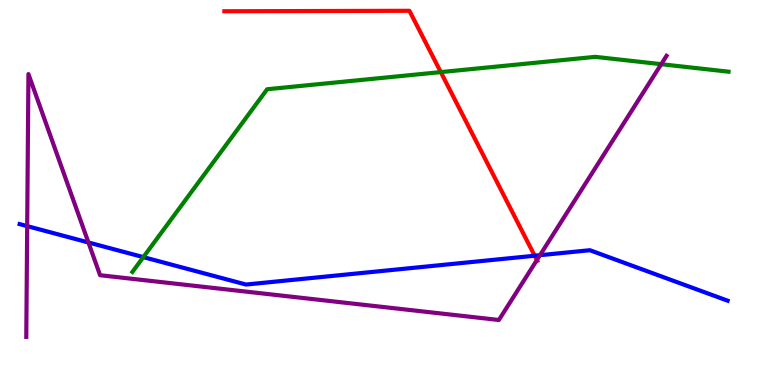[{'lines': ['blue', 'red'], 'intersections': [{'x': 6.9, 'y': 3.36}]}, {'lines': ['green', 'red'], 'intersections': [{'x': 5.69, 'y': 8.13}]}, {'lines': ['purple', 'red'], 'intersections': [{'x': 6.93, 'y': 3.24}]}, {'lines': ['blue', 'green'], 'intersections': [{'x': 1.85, 'y': 3.32}]}, {'lines': ['blue', 'purple'], 'intersections': [{'x': 0.351, 'y': 4.13}, {'x': 1.14, 'y': 3.7}, {'x': 6.97, 'y': 3.37}]}, {'lines': ['green', 'purple'], 'intersections': [{'x': 8.53, 'y': 8.33}]}]